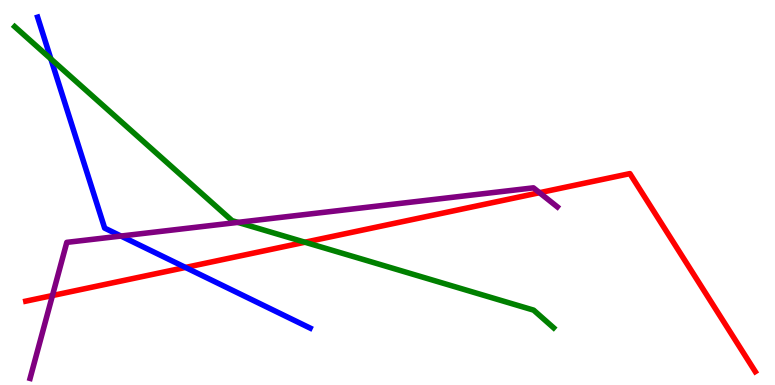[{'lines': ['blue', 'red'], 'intersections': [{'x': 2.39, 'y': 3.05}]}, {'lines': ['green', 'red'], 'intersections': [{'x': 3.93, 'y': 3.71}]}, {'lines': ['purple', 'red'], 'intersections': [{'x': 0.677, 'y': 2.32}, {'x': 6.96, 'y': 4.99}]}, {'lines': ['blue', 'green'], 'intersections': [{'x': 0.657, 'y': 8.47}]}, {'lines': ['blue', 'purple'], 'intersections': [{'x': 1.56, 'y': 3.87}]}, {'lines': ['green', 'purple'], 'intersections': [{'x': 3.07, 'y': 4.22}]}]